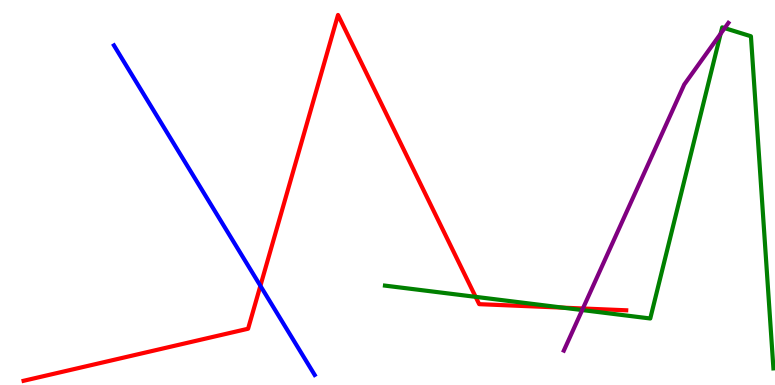[{'lines': ['blue', 'red'], 'intersections': [{'x': 3.36, 'y': 2.58}]}, {'lines': ['green', 'red'], 'intersections': [{'x': 6.14, 'y': 2.29}, {'x': 7.26, 'y': 2.01}]}, {'lines': ['purple', 'red'], 'intersections': [{'x': 7.52, 'y': 1.99}]}, {'lines': ['blue', 'green'], 'intersections': []}, {'lines': ['blue', 'purple'], 'intersections': []}, {'lines': ['green', 'purple'], 'intersections': [{'x': 7.51, 'y': 1.95}, {'x': 9.3, 'y': 9.12}, {'x': 9.35, 'y': 9.27}]}]